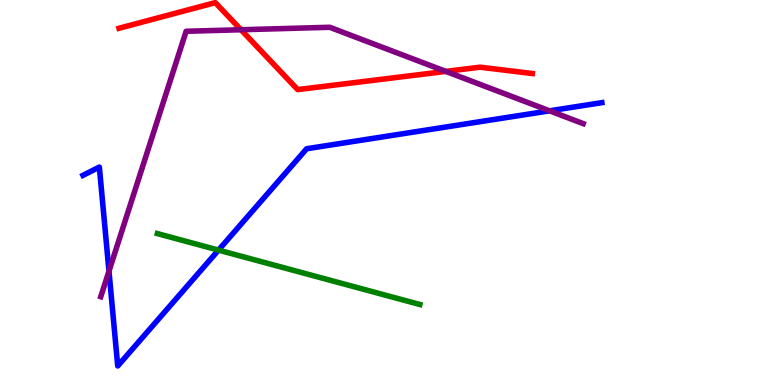[{'lines': ['blue', 'red'], 'intersections': []}, {'lines': ['green', 'red'], 'intersections': []}, {'lines': ['purple', 'red'], 'intersections': [{'x': 3.11, 'y': 9.23}, {'x': 5.75, 'y': 8.15}]}, {'lines': ['blue', 'green'], 'intersections': [{'x': 2.82, 'y': 3.5}]}, {'lines': ['blue', 'purple'], 'intersections': [{'x': 1.41, 'y': 2.96}, {'x': 7.09, 'y': 7.12}]}, {'lines': ['green', 'purple'], 'intersections': []}]